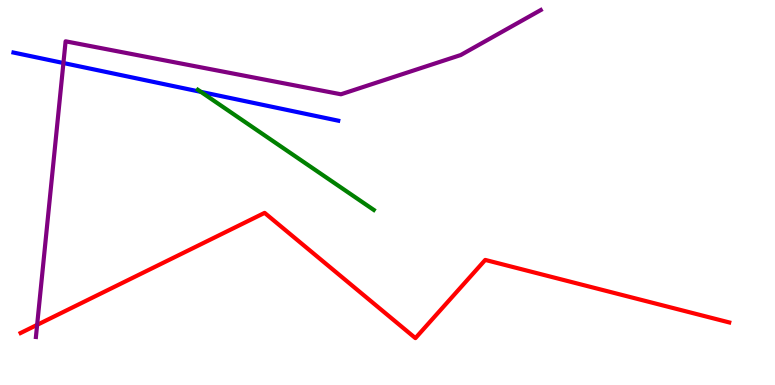[{'lines': ['blue', 'red'], 'intersections': []}, {'lines': ['green', 'red'], 'intersections': []}, {'lines': ['purple', 'red'], 'intersections': [{'x': 0.479, 'y': 1.56}]}, {'lines': ['blue', 'green'], 'intersections': [{'x': 2.59, 'y': 7.61}]}, {'lines': ['blue', 'purple'], 'intersections': [{'x': 0.818, 'y': 8.36}]}, {'lines': ['green', 'purple'], 'intersections': []}]